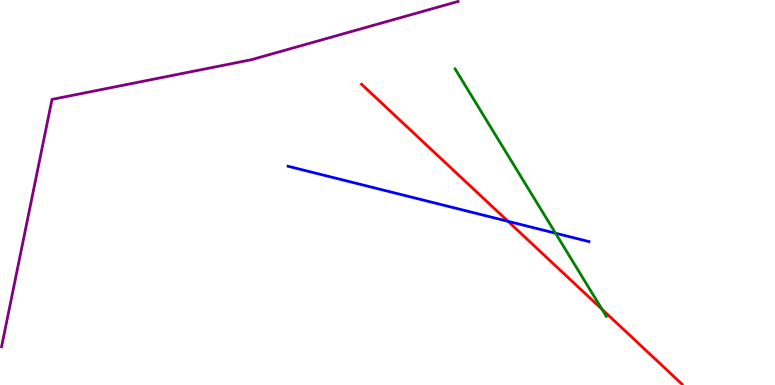[{'lines': ['blue', 'red'], 'intersections': [{'x': 6.56, 'y': 4.25}]}, {'lines': ['green', 'red'], 'intersections': [{'x': 7.77, 'y': 1.97}]}, {'lines': ['purple', 'red'], 'intersections': []}, {'lines': ['blue', 'green'], 'intersections': [{'x': 7.17, 'y': 3.94}]}, {'lines': ['blue', 'purple'], 'intersections': []}, {'lines': ['green', 'purple'], 'intersections': []}]